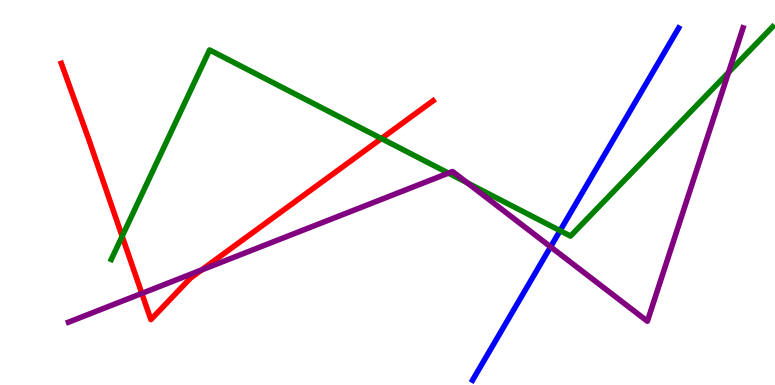[{'lines': ['blue', 'red'], 'intersections': []}, {'lines': ['green', 'red'], 'intersections': [{'x': 1.58, 'y': 3.86}, {'x': 4.92, 'y': 6.4}]}, {'lines': ['purple', 'red'], 'intersections': [{'x': 1.83, 'y': 2.38}, {'x': 2.6, 'y': 2.99}]}, {'lines': ['blue', 'green'], 'intersections': [{'x': 7.23, 'y': 4.01}]}, {'lines': ['blue', 'purple'], 'intersections': [{'x': 7.1, 'y': 3.59}]}, {'lines': ['green', 'purple'], 'intersections': [{'x': 5.79, 'y': 5.5}, {'x': 6.03, 'y': 5.25}, {'x': 9.4, 'y': 8.12}]}]